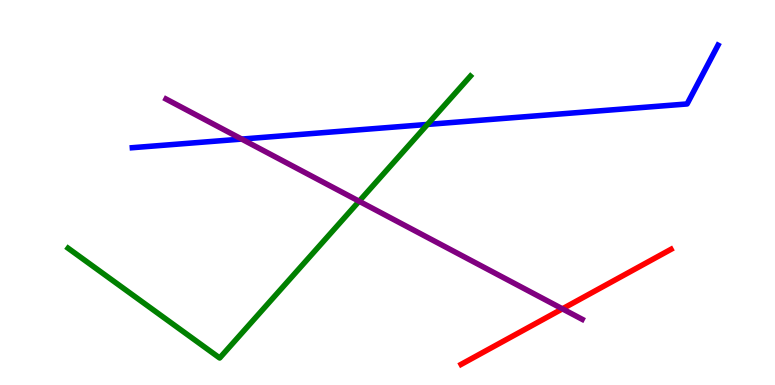[{'lines': ['blue', 'red'], 'intersections': []}, {'lines': ['green', 'red'], 'intersections': []}, {'lines': ['purple', 'red'], 'intersections': [{'x': 7.26, 'y': 1.98}]}, {'lines': ['blue', 'green'], 'intersections': [{'x': 5.52, 'y': 6.77}]}, {'lines': ['blue', 'purple'], 'intersections': [{'x': 3.12, 'y': 6.39}]}, {'lines': ['green', 'purple'], 'intersections': [{'x': 4.63, 'y': 4.77}]}]